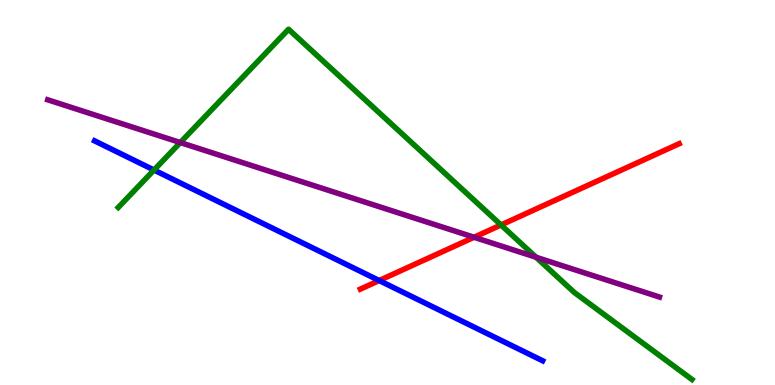[{'lines': ['blue', 'red'], 'intersections': [{'x': 4.89, 'y': 2.71}]}, {'lines': ['green', 'red'], 'intersections': [{'x': 6.46, 'y': 4.16}]}, {'lines': ['purple', 'red'], 'intersections': [{'x': 6.12, 'y': 3.84}]}, {'lines': ['blue', 'green'], 'intersections': [{'x': 1.99, 'y': 5.58}]}, {'lines': ['blue', 'purple'], 'intersections': []}, {'lines': ['green', 'purple'], 'intersections': [{'x': 2.33, 'y': 6.3}, {'x': 6.92, 'y': 3.32}]}]